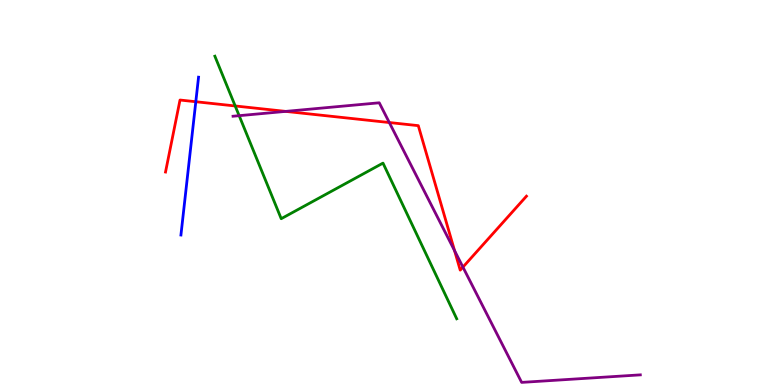[{'lines': ['blue', 'red'], 'intersections': [{'x': 2.53, 'y': 7.36}]}, {'lines': ['green', 'red'], 'intersections': [{'x': 3.03, 'y': 7.25}]}, {'lines': ['purple', 'red'], 'intersections': [{'x': 3.69, 'y': 7.11}, {'x': 5.02, 'y': 6.82}, {'x': 5.87, 'y': 3.49}, {'x': 5.97, 'y': 3.06}]}, {'lines': ['blue', 'green'], 'intersections': []}, {'lines': ['blue', 'purple'], 'intersections': []}, {'lines': ['green', 'purple'], 'intersections': [{'x': 3.09, 'y': 7.0}]}]